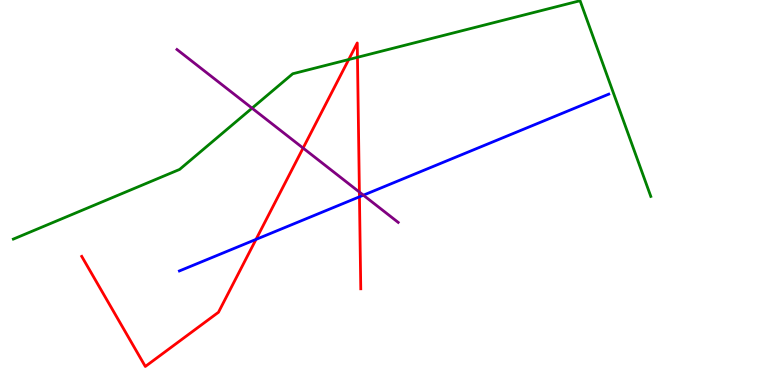[{'lines': ['blue', 'red'], 'intersections': [{'x': 3.3, 'y': 3.78}, {'x': 4.64, 'y': 4.89}]}, {'lines': ['green', 'red'], 'intersections': [{'x': 4.5, 'y': 8.45}, {'x': 4.61, 'y': 8.51}]}, {'lines': ['purple', 'red'], 'intersections': [{'x': 3.91, 'y': 6.15}, {'x': 4.64, 'y': 5.01}]}, {'lines': ['blue', 'green'], 'intersections': []}, {'lines': ['blue', 'purple'], 'intersections': [{'x': 4.69, 'y': 4.93}]}, {'lines': ['green', 'purple'], 'intersections': [{'x': 3.25, 'y': 7.19}]}]